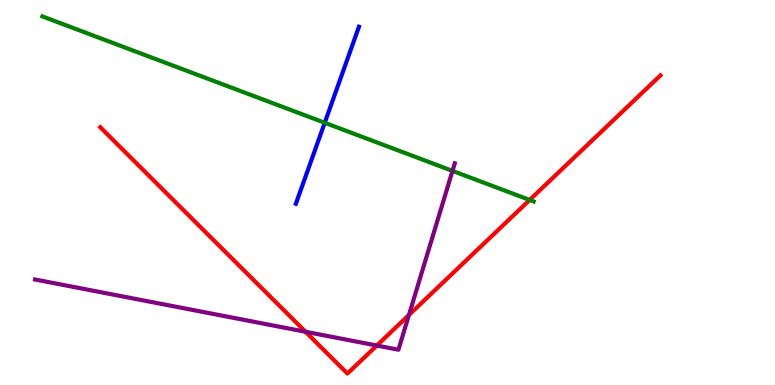[{'lines': ['blue', 'red'], 'intersections': []}, {'lines': ['green', 'red'], 'intersections': [{'x': 6.83, 'y': 4.81}]}, {'lines': ['purple', 'red'], 'intersections': [{'x': 3.94, 'y': 1.38}, {'x': 4.86, 'y': 1.02}, {'x': 5.28, 'y': 1.82}]}, {'lines': ['blue', 'green'], 'intersections': [{'x': 4.19, 'y': 6.81}]}, {'lines': ['blue', 'purple'], 'intersections': []}, {'lines': ['green', 'purple'], 'intersections': [{'x': 5.84, 'y': 5.56}]}]